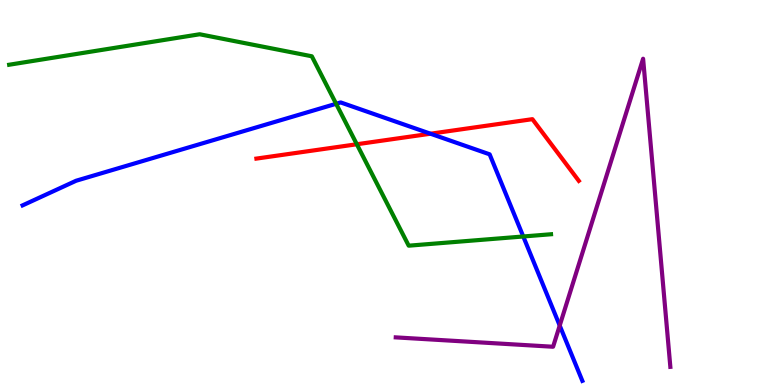[{'lines': ['blue', 'red'], 'intersections': [{'x': 5.55, 'y': 6.53}]}, {'lines': ['green', 'red'], 'intersections': [{'x': 4.6, 'y': 6.25}]}, {'lines': ['purple', 'red'], 'intersections': []}, {'lines': ['blue', 'green'], 'intersections': [{'x': 4.34, 'y': 7.3}, {'x': 6.75, 'y': 3.86}]}, {'lines': ['blue', 'purple'], 'intersections': [{'x': 7.22, 'y': 1.54}]}, {'lines': ['green', 'purple'], 'intersections': []}]